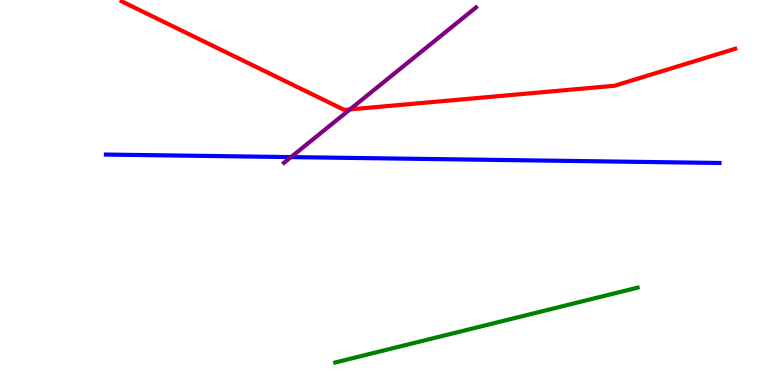[{'lines': ['blue', 'red'], 'intersections': []}, {'lines': ['green', 'red'], 'intersections': []}, {'lines': ['purple', 'red'], 'intersections': [{'x': 4.52, 'y': 7.16}]}, {'lines': ['blue', 'green'], 'intersections': []}, {'lines': ['blue', 'purple'], 'intersections': [{'x': 3.75, 'y': 5.92}]}, {'lines': ['green', 'purple'], 'intersections': []}]